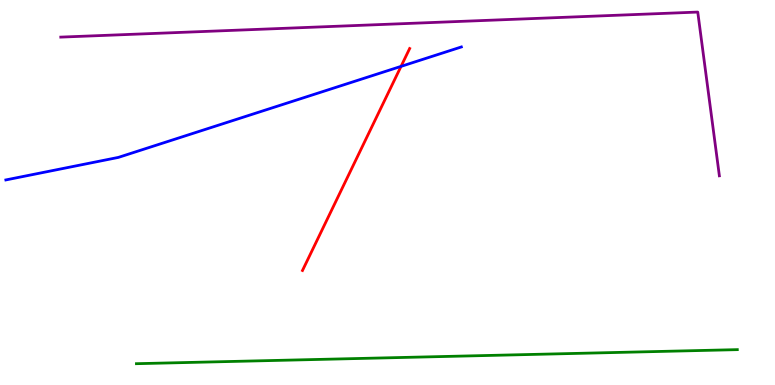[{'lines': ['blue', 'red'], 'intersections': [{'x': 5.17, 'y': 8.28}]}, {'lines': ['green', 'red'], 'intersections': []}, {'lines': ['purple', 'red'], 'intersections': []}, {'lines': ['blue', 'green'], 'intersections': []}, {'lines': ['blue', 'purple'], 'intersections': []}, {'lines': ['green', 'purple'], 'intersections': []}]